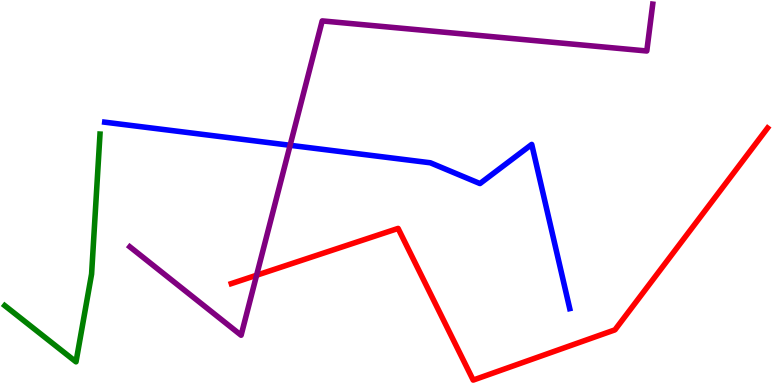[{'lines': ['blue', 'red'], 'intersections': []}, {'lines': ['green', 'red'], 'intersections': []}, {'lines': ['purple', 'red'], 'intersections': [{'x': 3.31, 'y': 2.85}]}, {'lines': ['blue', 'green'], 'intersections': []}, {'lines': ['blue', 'purple'], 'intersections': [{'x': 3.74, 'y': 6.23}]}, {'lines': ['green', 'purple'], 'intersections': []}]